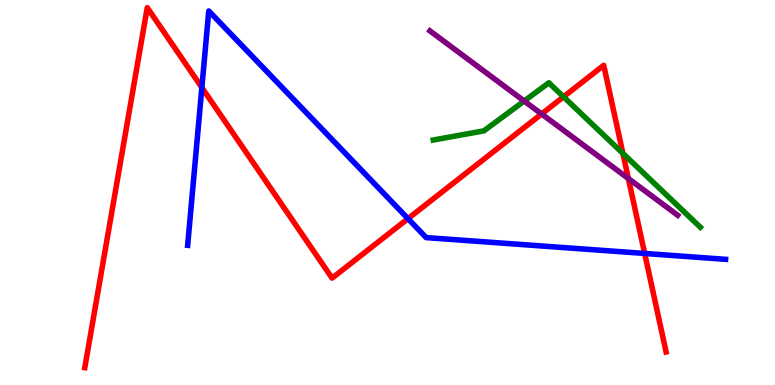[{'lines': ['blue', 'red'], 'intersections': [{'x': 2.6, 'y': 7.73}, {'x': 5.26, 'y': 4.32}, {'x': 8.32, 'y': 3.42}]}, {'lines': ['green', 'red'], 'intersections': [{'x': 7.27, 'y': 7.49}, {'x': 8.04, 'y': 6.02}]}, {'lines': ['purple', 'red'], 'intersections': [{'x': 6.99, 'y': 7.04}, {'x': 8.11, 'y': 5.36}]}, {'lines': ['blue', 'green'], 'intersections': []}, {'lines': ['blue', 'purple'], 'intersections': []}, {'lines': ['green', 'purple'], 'intersections': [{'x': 6.76, 'y': 7.38}]}]